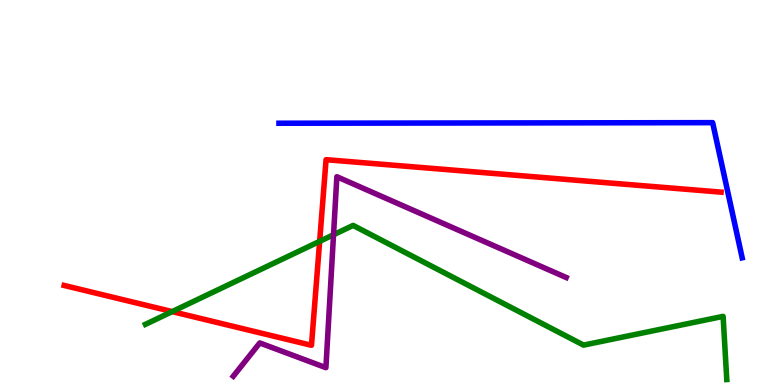[{'lines': ['blue', 'red'], 'intersections': []}, {'lines': ['green', 'red'], 'intersections': [{'x': 2.22, 'y': 1.91}, {'x': 4.12, 'y': 3.73}]}, {'lines': ['purple', 'red'], 'intersections': []}, {'lines': ['blue', 'green'], 'intersections': []}, {'lines': ['blue', 'purple'], 'intersections': []}, {'lines': ['green', 'purple'], 'intersections': [{'x': 4.3, 'y': 3.9}]}]